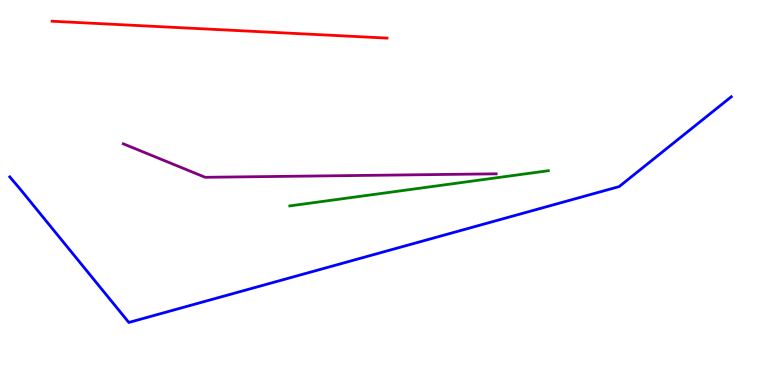[{'lines': ['blue', 'red'], 'intersections': []}, {'lines': ['green', 'red'], 'intersections': []}, {'lines': ['purple', 'red'], 'intersections': []}, {'lines': ['blue', 'green'], 'intersections': []}, {'lines': ['blue', 'purple'], 'intersections': []}, {'lines': ['green', 'purple'], 'intersections': []}]